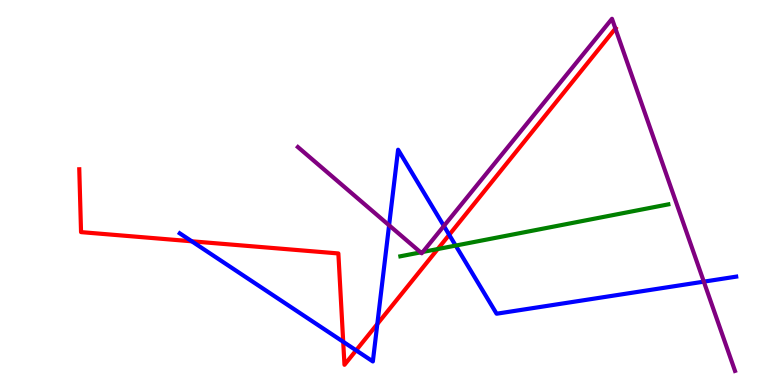[{'lines': ['blue', 'red'], 'intersections': [{'x': 2.47, 'y': 3.73}, {'x': 4.43, 'y': 1.12}, {'x': 4.6, 'y': 0.9}, {'x': 4.87, 'y': 1.58}, {'x': 5.8, 'y': 3.9}]}, {'lines': ['green', 'red'], 'intersections': [{'x': 5.65, 'y': 3.53}]}, {'lines': ['purple', 'red'], 'intersections': [{'x': 7.94, 'y': 9.26}]}, {'lines': ['blue', 'green'], 'intersections': [{'x': 5.88, 'y': 3.62}]}, {'lines': ['blue', 'purple'], 'intersections': [{'x': 5.02, 'y': 4.15}, {'x': 5.73, 'y': 4.13}, {'x': 9.08, 'y': 2.68}]}, {'lines': ['green', 'purple'], 'intersections': [{'x': 5.43, 'y': 3.45}, {'x': 5.46, 'y': 3.46}]}]